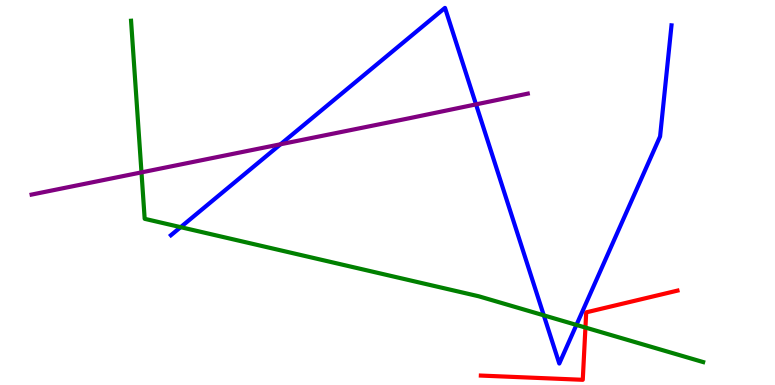[{'lines': ['blue', 'red'], 'intersections': []}, {'lines': ['green', 'red'], 'intersections': [{'x': 7.55, 'y': 1.49}]}, {'lines': ['purple', 'red'], 'intersections': []}, {'lines': ['blue', 'green'], 'intersections': [{'x': 2.33, 'y': 4.1}, {'x': 7.02, 'y': 1.81}, {'x': 7.44, 'y': 1.56}]}, {'lines': ['blue', 'purple'], 'intersections': [{'x': 3.62, 'y': 6.25}, {'x': 6.14, 'y': 7.29}]}, {'lines': ['green', 'purple'], 'intersections': [{'x': 1.83, 'y': 5.52}]}]